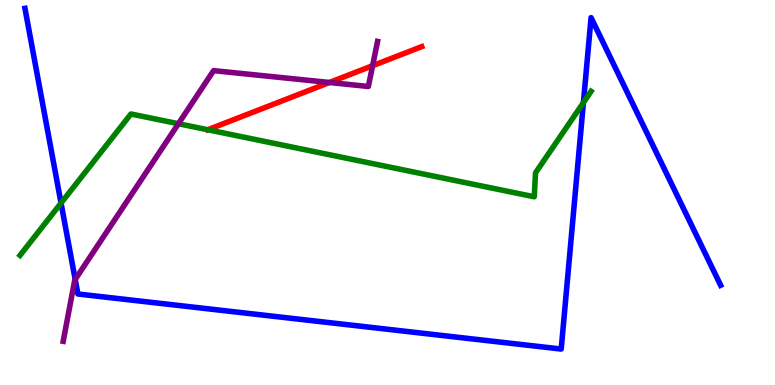[{'lines': ['blue', 'red'], 'intersections': []}, {'lines': ['green', 'red'], 'intersections': []}, {'lines': ['purple', 'red'], 'intersections': [{'x': 4.25, 'y': 7.86}, {'x': 4.81, 'y': 8.29}]}, {'lines': ['blue', 'green'], 'intersections': [{'x': 0.788, 'y': 4.73}, {'x': 7.53, 'y': 7.34}]}, {'lines': ['blue', 'purple'], 'intersections': [{'x': 0.97, 'y': 2.74}]}, {'lines': ['green', 'purple'], 'intersections': [{'x': 2.3, 'y': 6.79}]}]